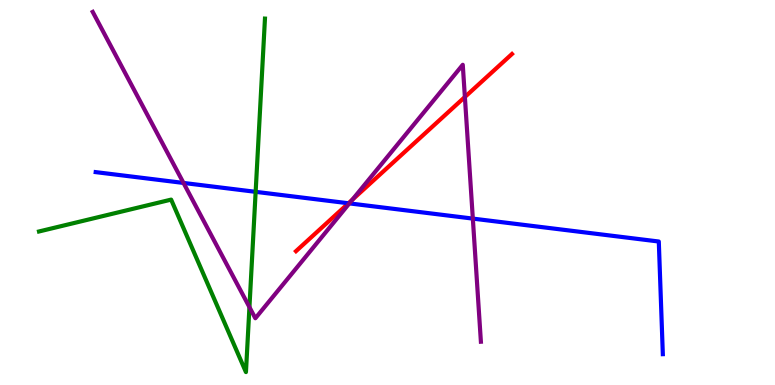[{'lines': ['blue', 'red'], 'intersections': [{'x': 4.5, 'y': 4.72}]}, {'lines': ['green', 'red'], 'intersections': []}, {'lines': ['purple', 'red'], 'intersections': [{'x': 4.55, 'y': 4.81}, {'x': 6.0, 'y': 7.48}]}, {'lines': ['blue', 'green'], 'intersections': [{'x': 3.3, 'y': 5.02}]}, {'lines': ['blue', 'purple'], 'intersections': [{'x': 2.37, 'y': 5.25}, {'x': 4.51, 'y': 4.72}, {'x': 6.1, 'y': 4.32}]}, {'lines': ['green', 'purple'], 'intersections': [{'x': 3.22, 'y': 2.02}]}]